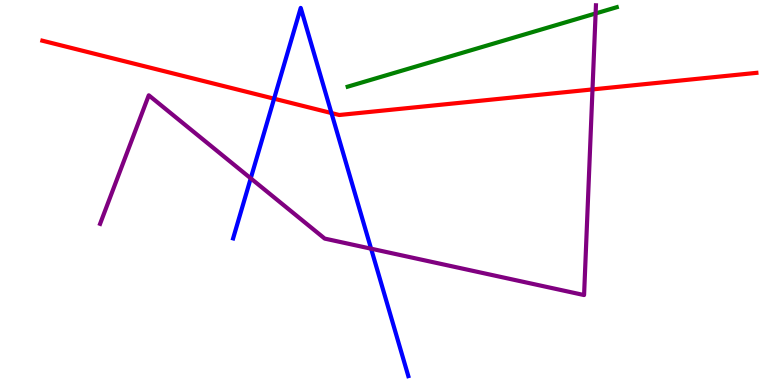[{'lines': ['blue', 'red'], 'intersections': [{'x': 3.54, 'y': 7.44}, {'x': 4.28, 'y': 7.06}]}, {'lines': ['green', 'red'], 'intersections': []}, {'lines': ['purple', 'red'], 'intersections': [{'x': 7.65, 'y': 7.68}]}, {'lines': ['blue', 'green'], 'intersections': []}, {'lines': ['blue', 'purple'], 'intersections': [{'x': 3.24, 'y': 5.37}, {'x': 4.79, 'y': 3.54}]}, {'lines': ['green', 'purple'], 'intersections': [{'x': 7.69, 'y': 9.65}]}]